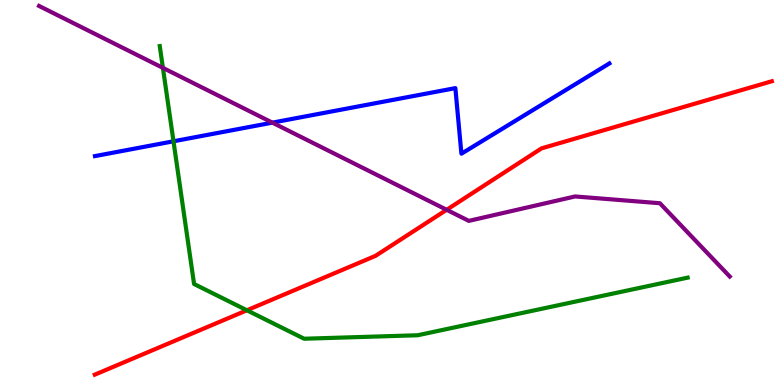[{'lines': ['blue', 'red'], 'intersections': []}, {'lines': ['green', 'red'], 'intersections': [{'x': 3.19, 'y': 1.94}]}, {'lines': ['purple', 'red'], 'intersections': [{'x': 5.76, 'y': 4.55}]}, {'lines': ['blue', 'green'], 'intersections': [{'x': 2.24, 'y': 6.33}]}, {'lines': ['blue', 'purple'], 'intersections': [{'x': 3.51, 'y': 6.81}]}, {'lines': ['green', 'purple'], 'intersections': [{'x': 2.1, 'y': 8.24}]}]